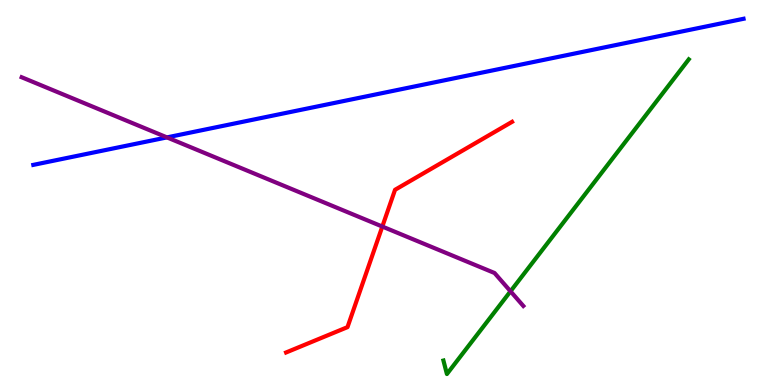[{'lines': ['blue', 'red'], 'intersections': []}, {'lines': ['green', 'red'], 'intersections': []}, {'lines': ['purple', 'red'], 'intersections': [{'x': 4.93, 'y': 4.12}]}, {'lines': ['blue', 'green'], 'intersections': []}, {'lines': ['blue', 'purple'], 'intersections': [{'x': 2.15, 'y': 6.43}]}, {'lines': ['green', 'purple'], 'intersections': [{'x': 6.59, 'y': 2.43}]}]